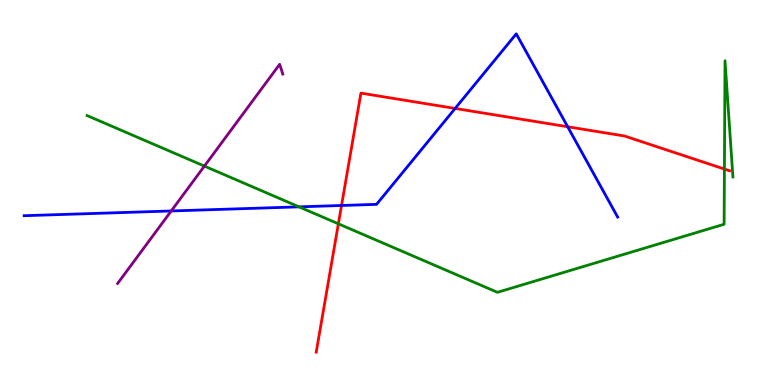[{'lines': ['blue', 'red'], 'intersections': [{'x': 4.41, 'y': 4.66}, {'x': 5.87, 'y': 7.18}, {'x': 7.32, 'y': 6.71}]}, {'lines': ['green', 'red'], 'intersections': [{'x': 4.37, 'y': 4.19}, {'x': 9.35, 'y': 5.61}]}, {'lines': ['purple', 'red'], 'intersections': []}, {'lines': ['blue', 'green'], 'intersections': [{'x': 3.86, 'y': 4.63}]}, {'lines': ['blue', 'purple'], 'intersections': [{'x': 2.21, 'y': 4.52}]}, {'lines': ['green', 'purple'], 'intersections': [{'x': 2.64, 'y': 5.69}]}]